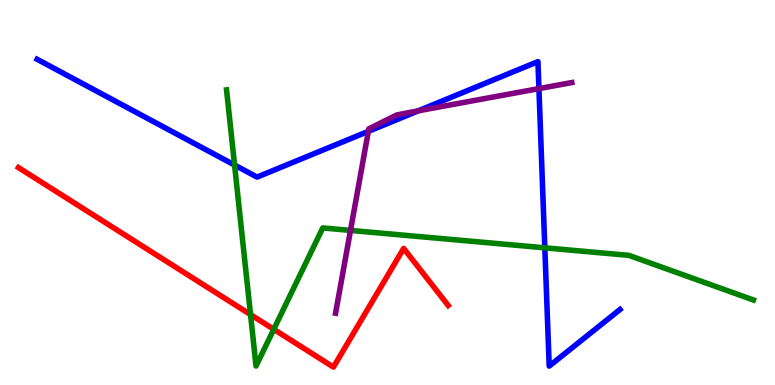[{'lines': ['blue', 'red'], 'intersections': []}, {'lines': ['green', 'red'], 'intersections': [{'x': 3.23, 'y': 1.83}, {'x': 3.53, 'y': 1.45}]}, {'lines': ['purple', 'red'], 'intersections': []}, {'lines': ['blue', 'green'], 'intersections': [{'x': 3.03, 'y': 5.71}, {'x': 7.03, 'y': 3.56}]}, {'lines': ['blue', 'purple'], 'intersections': [{'x': 4.75, 'y': 6.59}, {'x': 5.4, 'y': 7.12}, {'x': 6.95, 'y': 7.7}]}, {'lines': ['green', 'purple'], 'intersections': [{'x': 4.52, 'y': 4.02}]}]